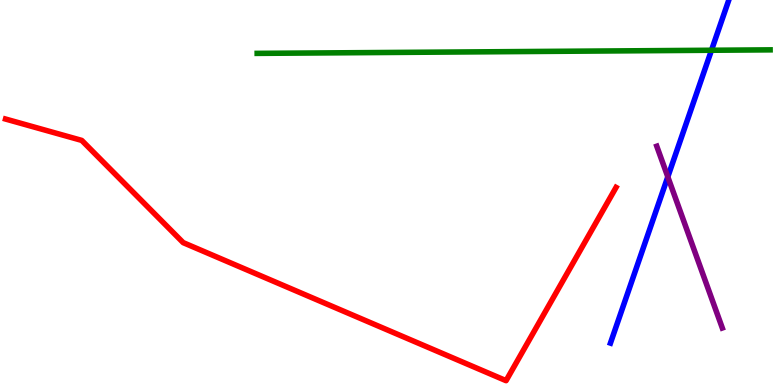[{'lines': ['blue', 'red'], 'intersections': []}, {'lines': ['green', 'red'], 'intersections': []}, {'lines': ['purple', 'red'], 'intersections': []}, {'lines': ['blue', 'green'], 'intersections': [{'x': 9.18, 'y': 8.69}]}, {'lines': ['blue', 'purple'], 'intersections': [{'x': 8.62, 'y': 5.41}]}, {'lines': ['green', 'purple'], 'intersections': []}]